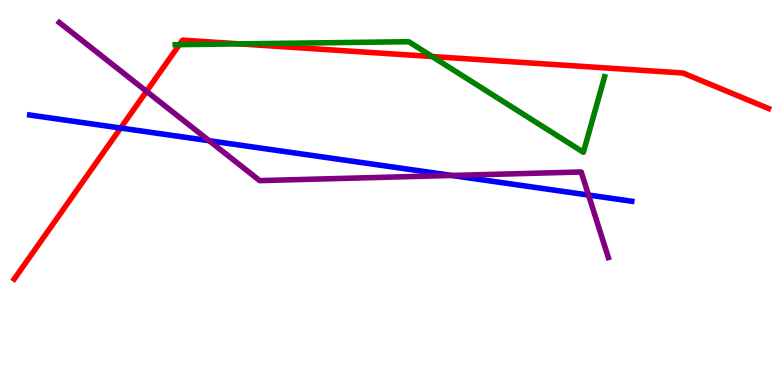[{'lines': ['blue', 'red'], 'intersections': [{'x': 1.56, 'y': 6.67}]}, {'lines': ['green', 'red'], 'intersections': [{'x': 2.32, 'y': 8.84}, {'x': 3.09, 'y': 8.86}, {'x': 5.58, 'y': 8.53}]}, {'lines': ['purple', 'red'], 'intersections': [{'x': 1.89, 'y': 7.63}]}, {'lines': ['blue', 'green'], 'intersections': []}, {'lines': ['blue', 'purple'], 'intersections': [{'x': 2.7, 'y': 6.35}, {'x': 5.83, 'y': 5.44}, {'x': 7.59, 'y': 4.93}]}, {'lines': ['green', 'purple'], 'intersections': []}]